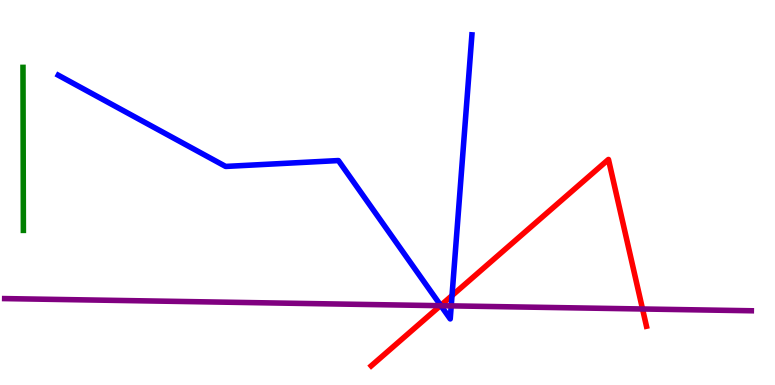[{'lines': ['blue', 'red'], 'intersections': [{'x': 5.69, 'y': 2.07}, {'x': 5.83, 'y': 2.32}]}, {'lines': ['green', 'red'], 'intersections': []}, {'lines': ['purple', 'red'], 'intersections': [{'x': 5.68, 'y': 2.06}, {'x': 8.29, 'y': 1.97}]}, {'lines': ['blue', 'green'], 'intersections': []}, {'lines': ['blue', 'purple'], 'intersections': [{'x': 5.69, 'y': 2.06}, {'x': 5.82, 'y': 2.06}]}, {'lines': ['green', 'purple'], 'intersections': []}]